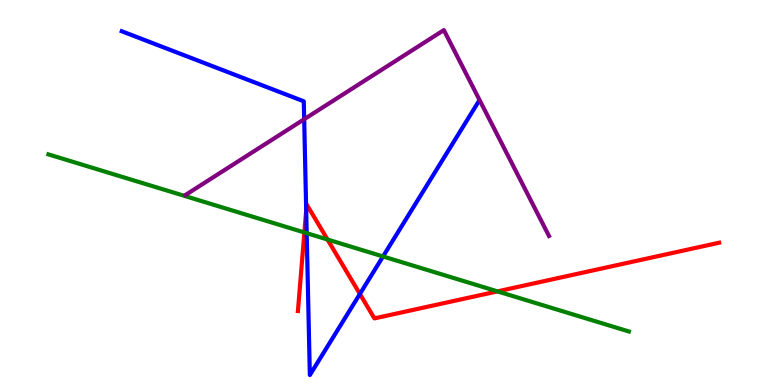[{'lines': ['blue', 'red'], 'intersections': [{'x': 3.95, 'y': 4.54}, {'x': 4.64, 'y': 2.36}]}, {'lines': ['green', 'red'], 'intersections': [{'x': 3.93, 'y': 3.96}, {'x': 4.23, 'y': 3.78}, {'x': 6.42, 'y': 2.43}]}, {'lines': ['purple', 'red'], 'intersections': []}, {'lines': ['blue', 'green'], 'intersections': [{'x': 3.96, 'y': 3.94}, {'x': 4.94, 'y': 3.34}]}, {'lines': ['blue', 'purple'], 'intersections': [{'x': 3.92, 'y': 6.9}]}, {'lines': ['green', 'purple'], 'intersections': []}]